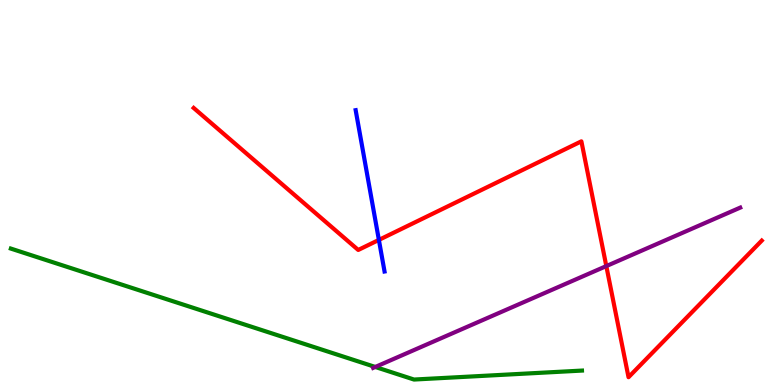[{'lines': ['blue', 'red'], 'intersections': [{'x': 4.89, 'y': 3.77}]}, {'lines': ['green', 'red'], 'intersections': []}, {'lines': ['purple', 'red'], 'intersections': [{'x': 7.82, 'y': 3.09}]}, {'lines': ['blue', 'green'], 'intersections': []}, {'lines': ['blue', 'purple'], 'intersections': []}, {'lines': ['green', 'purple'], 'intersections': [{'x': 4.84, 'y': 0.468}]}]